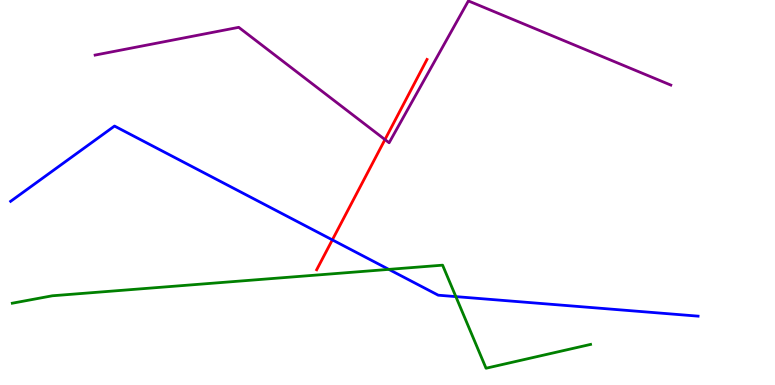[{'lines': ['blue', 'red'], 'intersections': [{'x': 4.29, 'y': 3.77}]}, {'lines': ['green', 'red'], 'intersections': []}, {'lines': ['purple', 'red'], 'intersections': [{'x': 4.97, 'y': 6.37}]}, {'lines': ['blue', 'green'], 'intersections': [{'x': 5.02, 'y': 3.0}, {'x': 5.88, 'y': 2.3}]}, {'lines': ['blue', 'purple'], 'intersections': []}, {'lines': ['green', 'purple'], 'intersections': []}]